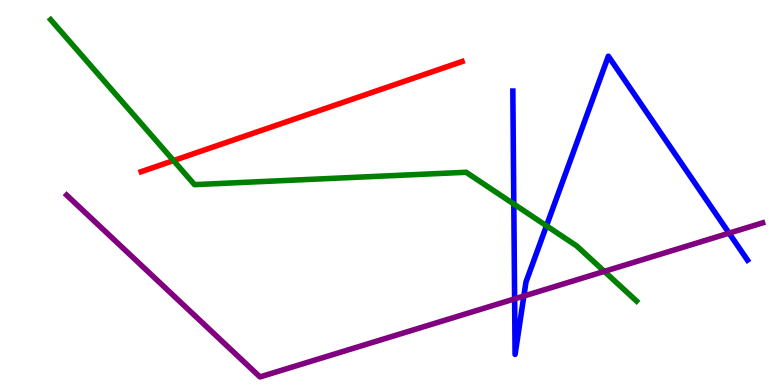[{'lines': ['blue', 'red'], 'intersections': []}, {'lines': ['green', 'red'], 'intersections': [{'x': 2.24, 'y': 5.83}]}, {'lines': ['purple', 'red'], 'intersections': []}, {'lines': ['blue', 'green'], 'intersections': [{'x': 6.63, 'y': 4.7}, {'x': 7.05, 'y': 4.13}]}, {'lines': ['blue', 'purple'], 'intersections': [{'x': 6.64, 'y': 2.24}, {'x': 6.76, 'y': 2.31}, {'x': 9.41, 'y': 3.94}]}, {'lines': ['green', 'purple'], 'intersections': [{'x': 7.8, 'y': 2.95}]}]